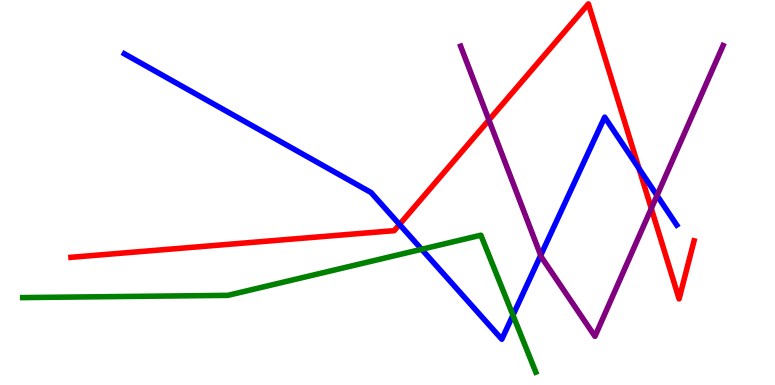[{'lines': ['blue', 'red'], 'intersections': [{'x': 5.15, 'y': 4.17}, {'x': 8.25, 'y': 5.62}]}, {'lines': ['green', 'red'], 'intersections': []}, {'lines': ['purple', 'red'], 'intersections': [{'x': 6.31, 'y': 6.88}, {'x': 8.4, 'y': 4.58}]}, {'lines': ['blue', 'green'], 'intersections': [{'x': 5.44, 'y': 3.53}, {'x': 6.62, 'y': 1.81}]}, {'lines': ['blue', 'purple'], 'intersections': [{'x': 6.98, 'y': 3.37}, {'x': 8.48, 'y': 4.92}]}, {'lines': ['green', 'purple'], 'intersections': []}]